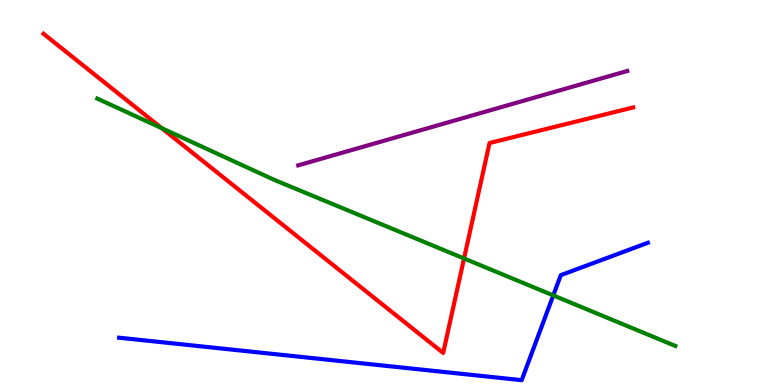[{'lines': ['blue', 'red'], 'intersections': []}, {'lines': ['green', 'red'], 'intersections': [{'x': 2.09, 'y': 6.67}, {'x': 5.99, 'y': 3.29}]}, {'lines': ['purple', 'red'], 'intersections': []}, {'lines': ['blue', 'green'], 'intersections': [{'x': 7.14, 'y': 2.33}]}, {'lines': ['blue', 'purple'], 'intersections': []}, {'lines': ['green', 'purple'], 'intersections': []}]